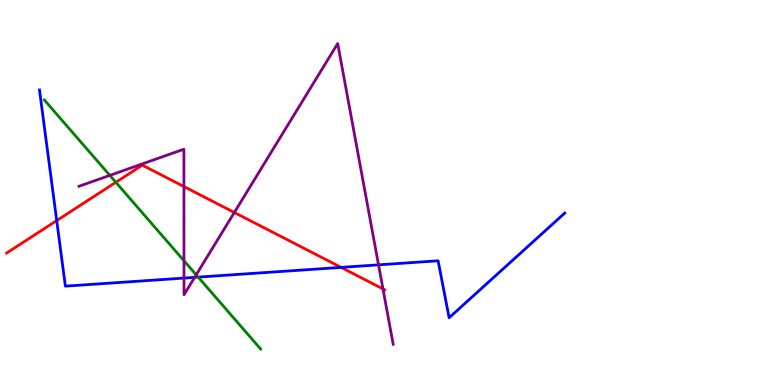[{'lines': ['blue', 'red'], 'intersections': [{'x': 0.732, 'y': 4.27}, {'x': 4.4, 'y': 3.05}]}, {'lines': ['green', 'red'], 'intersections': [{'x': 1.49, 'y': 5.27}]}, {'lines': ['purple', 'red'], 'intersections': [{'x': 2.37, 'y': 5.15}, {'x': 3.02, 'y': 4.48}, {'x': 4.94, 'y': 2.5}]}, {'lines': ['blue', 'green'], 'intersections': [{'x': 2.56, 'y': 2.8}]}, {'lines': ['blue', 'purple'], 'intersections': [{'x': 2.37, 'y': 2.78}, {'x': 2.51, 'y': 2.8}, {'x': 4.88, 'y': 3.12}]}, {'lines': ['green', 'purple'], 'intersections': [{'x': 1.42, 'y': 5.44}, {'x': 2.37, 'y': 3.23}, {'x': 2.53, 'y': 2.86}]}]